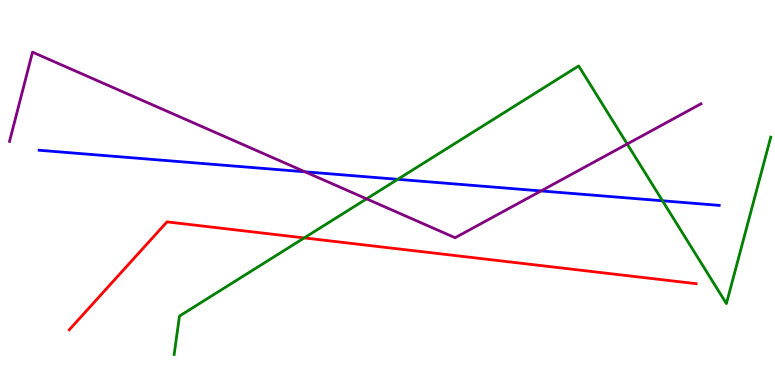[{'lines': ['blue', 'red'], 'intersections': []}, {'lines': ['green', 'red'], 'intersections': [{'x': 3.93, 'y': 3.82}]}, {'lines': ['purple', 'red'], 'intersections': []}, {'lines': ['blue', 'green'], 'intersections': [{'x': 5.13, 'y': 5.34}, {'x': 8.55, 'y': 4.78}]}, {'lines': ['blue', 'purple'], 'intersections': [{'x': 3.94, 'y': 5.54}, {'x': 6.98, 'y': 5.04}]}, {'lines': ['green', 'purple'], 'intersections': [{'x': 4.73, 'y': 4.84}, {'x': 8.09, 'y': 6.26}]}]